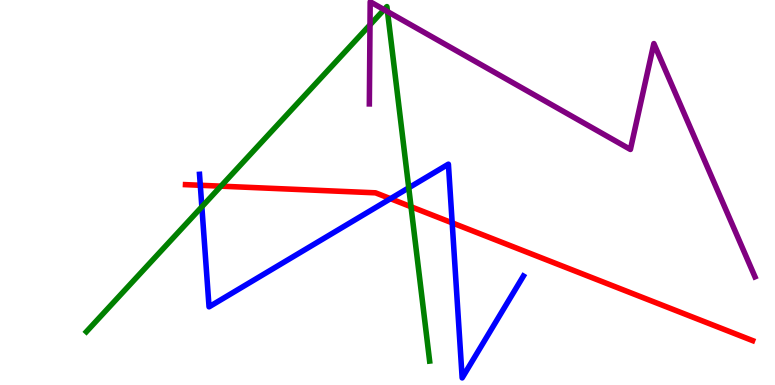[{'lines': ['blue', 'red'], 'intersections': [{'x': 2.58, 'y': 5.19}, {'x': 5.04, 'y': 4.84}, {'x': 5.83, 'y': 4.21}]}, {'lines': ['green', 'red'], 'intersections': [{'x': 2.85, 'y': 5.16}, {'x': 5.3, 'y': 4.63}]}, {'lines': ['purple', 'red'], 'intersections': []}, {'lines': ['blue', 'green'], 'intersections': [{'x': 2.6, 'y': 4.63}, {'x': 5.27, 'y': 5.12}]}, {'lines': ['blue', 'purple'], 'intersections': []}, {'lines': ['green', 'purple'], 'intersections': [{'x': 4.77, 'y': 9.35}, {'x': 4.96, 'y': 9.75}, {'x': 5.0, 'y': 9.7}]}]